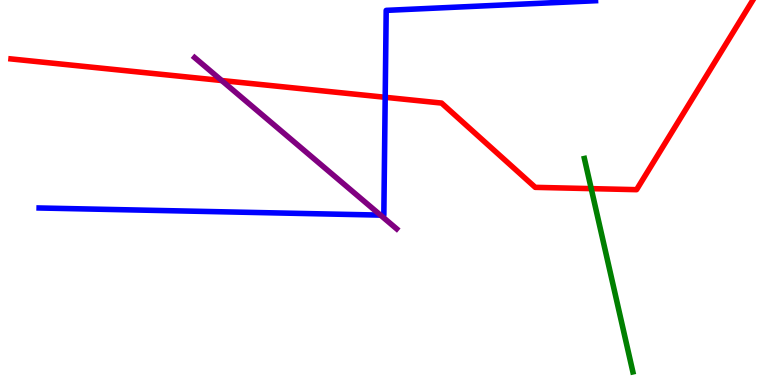[{'lines': ['blue', 'red'], 'intersections': [{'x': 4.97, 'y': 7.47}]}, {'lines': ['green', 'red'], 'intersections': [{'x': 7.63, 'y': 5.1}]}, {'lines': ['purple', 'red'], 'intersections': [{'x': 2.86, 'y': 7.91}]}, {'lines': ['blue', 'green'], 'intersections': []}, {'lines': ['blue', 'purple'], 'intersections': [{'x': 4.91, 'y': 4.41}]}, {'lines': ['green', 'purple'], 'intersections': []}]